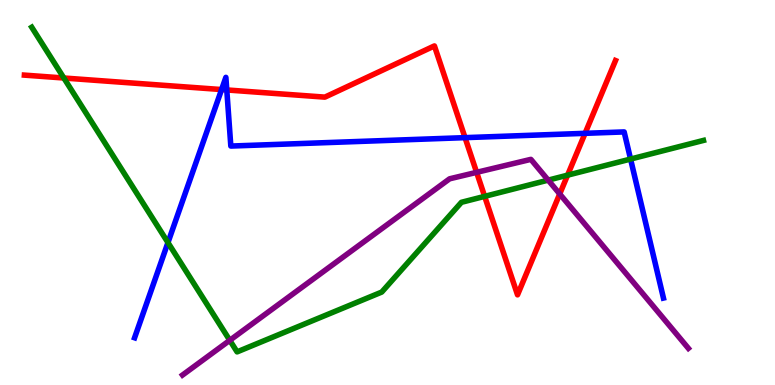[{'lines': ['blue', 'red'], 'intersections': [{'x': 2.86, 'y': 7.67}, {'x': 2.93, 'y': 7.66}, {'x': 6.0, 'y': 6.42}, {'x': 7.55, 'y': 6.54}]}, {'lines': ['green', 'red'], 'intersections': [{'x': 0.824, 'y': 7.97}, {'x': 6.25, 'y': 4.9}, {'x': 7.32, 'y': 5.45}]}, {'lines': ['purple', 'red'], 'intersections': [{'x': 6.15, 'y': 5.52}, {'x': 7.22, 'y': 4.96}]}, {'lines': ['blue', 'green'], 'intersections': [{'x': 2.17, 'y': 3.7}, {'x': 8.14, 'y': 5.87}]}, {'lines': ['blue', 'purple'], 'intersections': []}, {'lines': ['green', 'purple'], 'intersections': [{'x': 2.96, 'y': 1.16}, {'x': 7.07, 'y': 5.32}]}]